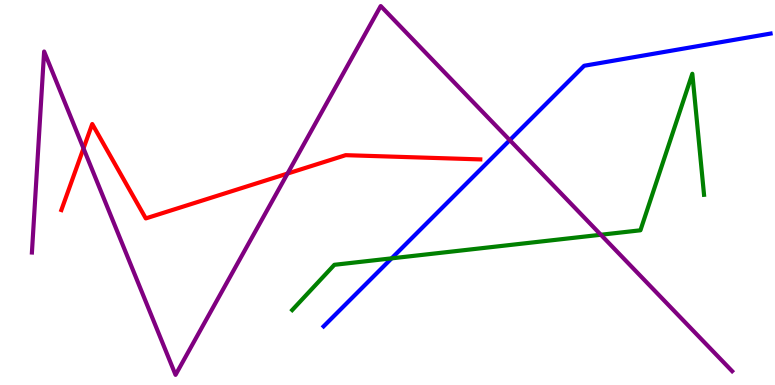[{'lines': ['blue', 'red'], 'intersections': []}, {'lines': ['green', 'red'], 'intersections': []}, {'lines': ['purple', 'red'], 'intersections': [{'x': 1.08, 'y': 6.15}, {'x': 3.71, 'y': 5.49}]}, {'lines': ['blue', 'green'], 'intersections': [{'x': 5.05, 'y': 3.29}]}, {'lines': ['blue', 'purple'], 'intersections': [{'x': 6.58, 'y': 6.36}]}, {'lines': ['green', 'purple'], 'intersections': [{'x': 7.75, 'y': 3.9}]}]